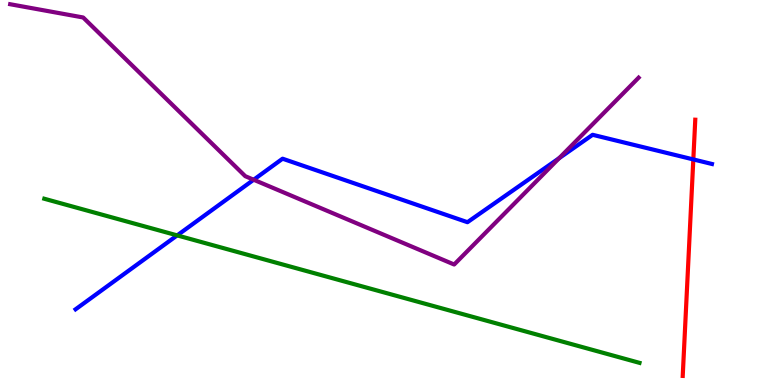[{'lines': ['blue', 'red'], 'intersections': [{'x': 8.95, 'y': 5.86}]}, {'lines': ['green', 'red'], 'intersections': []}, {'lines': ['purple', 'red'], 'intersections': []}, {'lines': ['blue', 'green'], 'intersections': [{'x': 2.29, 'y': 3.89}]}, {'lines': ['blue', 'purple'], 'intersections': [{'x': 3.27, 'y': 5.33}, {'x': 7.22, 'y': 5.89}]}, {'lines': ['green', 'purple'], 'intersections': []}]